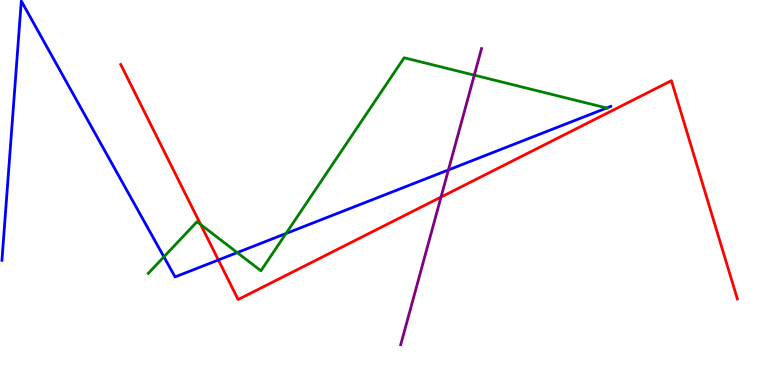[{'lines': ['blue', 'red'], 'intersections': [{'x': 2.82, 'y': 3.25}]}, {'lines': ['green', 'red'], 'intersections': [{'x': 2.59, 'y': 4.17}]}, {'lines': ['purple', 'red'], 'intersections': [{'x': 5.69, 'y': 4.88}]}, {'lines': ['blue', 'green'], 'intersections': [{'x': 2.11, 'y': 3.33}, {'x': 3.06, 'y': 3.44}, {'x': 3.69, 'y': 3.93}, {'x': 7.83, 'y': 7.2}]}, {'lines': ['blue', 'purple'], 'intersections': [{'x': 5.79, 'y': 5.59}]}, {'lines': ['green', 'purple'], 'intersections': [{'x': 6.12, 'y': 8.05}]}]